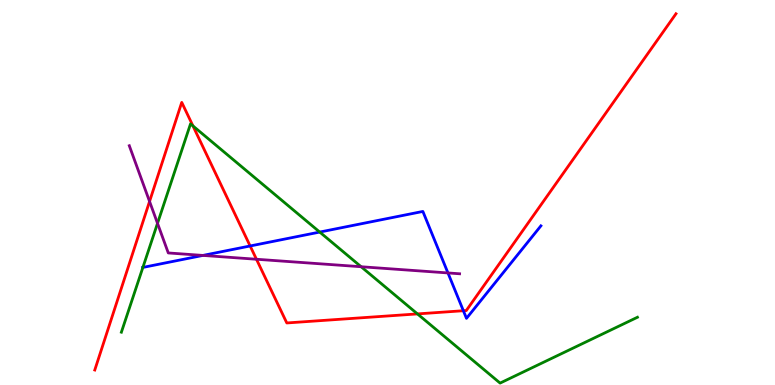[{'lines': ['blue', 'red'], 'intersections': [{'x': 3.23, 'y': 3.61}, {'x': 5.98, 'y': 1.93}]}, {'lines': ['green', 'red'], 'intersections': [{'x': 2.49, 'y': 6.73}, {'x': 5.39, 'y': 1.85}]}, {'lines': ['purple', 'red'], 'intersections': [{'x': 1.93, 'y': 4.77}, {'x': 3.31, 'y': 3.27}]}, {'lines': ['blue', 'green'], 'intersections': [{'x': 1.84, 'y': 3.05}, {'x': 4.13, 'y': 3.97}]}, {'lines': ['blue', 'purple'], 'intersections': [{'x': 2.62, 'y': 3.37}, {'x': 5.78, 'y': 2.91}]}, {'lines': ['green', 'purple'], 'intersections': [{'x': 2.03, 'y': 4.2}, {'x': 4.66, 'y': 3.07}]}]